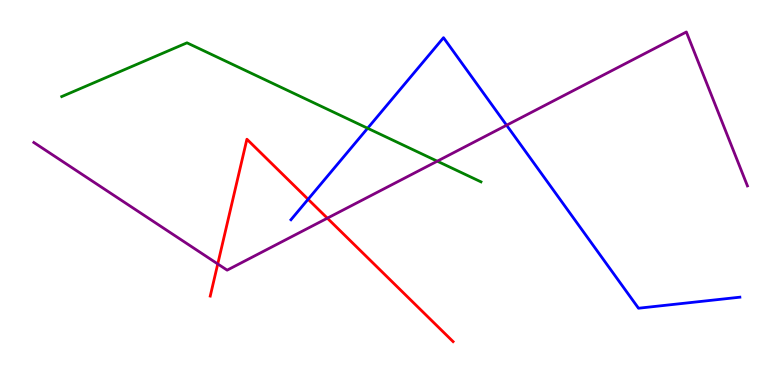[{'lines': ['blue', 'red'], 'intersections': [{'x': 3.98, 'y': 4.82}]}, {'lines': ['green', 'red'], 'intersections': []}, {'lines': ['purple', 'red'], 'intersections': [{'x': 2.81, 'y': 3.14}, {'x': 4.22, 'y': 4.33}]}, {'lines': ['blue', 'green'], 'intersections': [{'x': 4.74, 'y': 6.67}]}, {'lines': ['blue', 'purple'], 'intersections': [{'x': 6.54, 'y': 6.75}]}, {'lines': ['green', 'purple'], 'intersections': [{'x': 5.64, 'y': 5.81}]}]